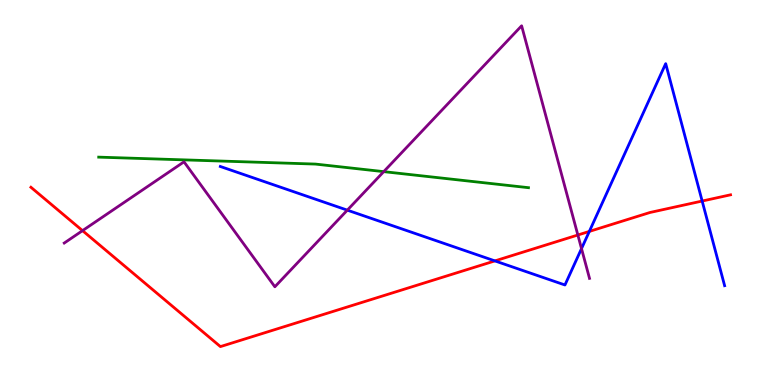[{'lines': ['blue', 'red'], 'intersections': [{'x': 6.39, 'y': 3.22}, {'x': 7.6, 'y': 3.99}, {'x': 9.06, 'y': 4.78}]}, {'lines': ['green', 'red'], 'intersections': []}, {'lines': ['purple', 'red'], 'intersections': [{'x': 1.06, 'y': 4.01}, {'x': 7.46, 'y': 3.9}]}, {'lines': ['blue', 'green'], 'intersections': []}, {'lines': ['blue', 'purple'], 'intersections': [{'x': 4.48, 'y': 4.54}, {'x': 7.5, 'y': 3.54}]}, {'lines': ['green', 'purple'], 'intersections': [{'x': 4.95, 'y': 5.54}]}]